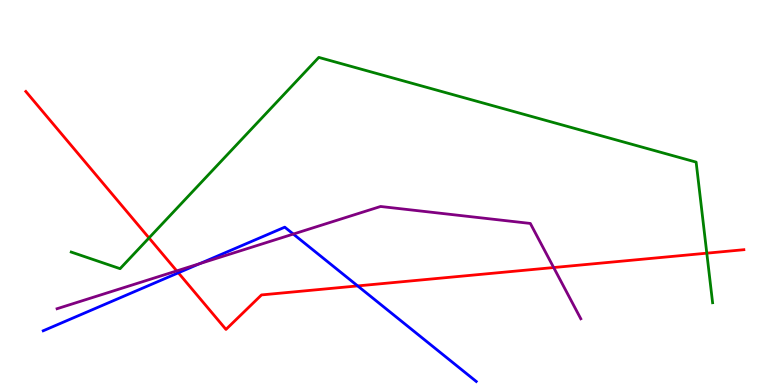[{'lines': ['blue', 'red'], 'intersections': [{'x': 2.3, 'y': 2.91}, {'x': 4.62, 'y': 2.57}]}, {'lines': ['green', 'red'], 'intersections': [{'x': 1.92, 'y': 3.82}, {'x': 9.12, 'y': 3.42}]}, {'lines': ['purple', 'red'], 'intersections': [{'x': 2.28, 'y': 2.96}, {'x': 7.14, 'y': 3.05}]}, {'lines': ['blue', 'green'], 'intersections': []}, {'lines': ['blue', 'purple'], 'intersections': [{'x': 2.58, 'y': 3.15}, {'x': 3.78, 'y': 3.92}]}, {'lines': ['green', 'purple'], 'intersections': []}]